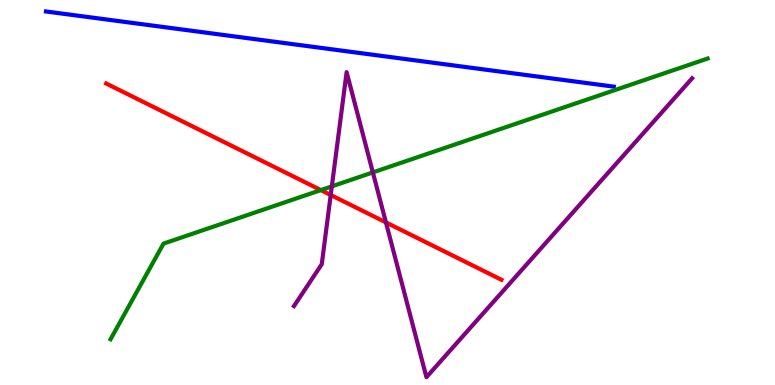[{'lines': ['blue', 'red'], 'intersections': []}, {'lines': ['green', 'red'], 'intersections': [{'x': 4.14, 'y': 5.06}]}, {'lines': ['purple', 'red'], 'intersections': [{'x': 4.27, 'y': 4.94}, {'x': 4.98, 'y': 4.22}]}, {'lines': ['blue', 'green'], 'intersections': []}, {'lines': ['blue', 'purple'], 'intersections': []}, {'lines': ['green', 'purple'], 'intersections': [{'x': 4.28, 'y': 5.16}, {'x': 4.81, 'y': 5.52}]}]